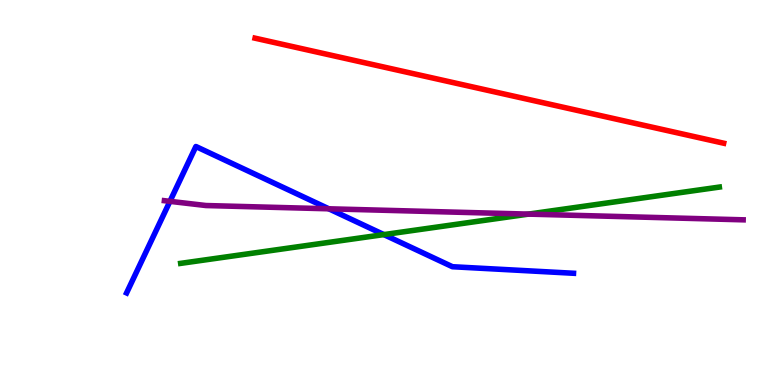[{'lines': ['blue', 'red'], 'intersections': []}, {'lines': ['green', 'red'], 'intersections': []}, {'lines': ['purple', 'red'], 'intersections': []}, {'lines': ['blue', 'green'], 'intersections': [{'x': 4.95, 'y': 3.91}]}, {'lines': ['blue', 'purple'], 'intersections': [{'x': 2.19, 'y': 4.77}, {'x': 4.24, 'y': 4.58}]}, {'lines': ['green', 'purple'], 'intersections': [{'x': 6.82, 'y': 4.44}]}]